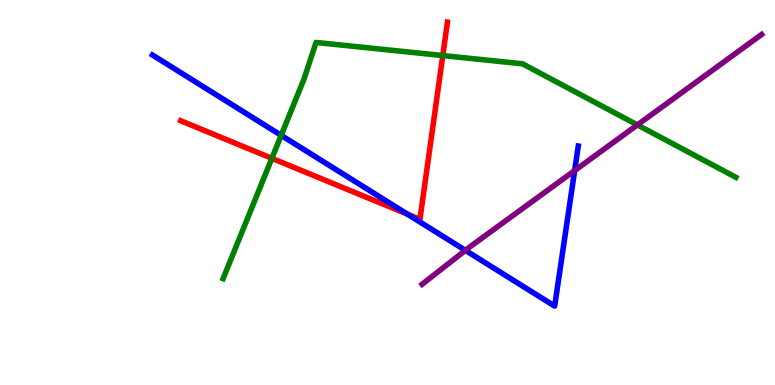[{'lines': ['blue', 'red'], 'intersections': [{'x': 5.26, 'y': 4.44}]}, {'lines': ['green', 'red'], 'intersections': [{'x': 3.51, 'y': 5.89}, {'x': 5.71, 'y': 8.56}]}, {'lines': ['purple', 'red'], 'intersections': []}, {'lines': ['blue', 'green'], 'intersections': [{'x': 3.63, 'y': 6.48}]}, {'lines': ['blue', 'purple'], 'intersections': [{'x': 6.01, 'y': 3.5}, {'x': 7.41, 'y': 5.57}]}, {'lines': ['green', 'purple'], 'intersections': [{'x': 8.22, 'y': 6.76}]}]